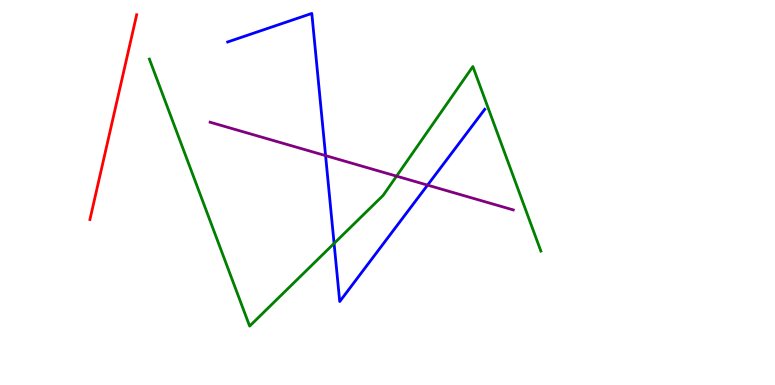[{'lines': ['blue', 'red'], 'intersections': []}, {'lines': ['green', 'red'], 'intersections': []}, {'lines': ['purple', 'red'], 'intersections': []}, {'lines': ['blue', 'green'], 'intersections': [{'x': 4.31, 'y': 3.68}]}, {'lines': ['blue', 'purple'], 'intersections': [{'x': 4.2, 'y': 5.96}, {'x': 5.52, 'y': 5.19}]}, {'lines': ['green', 'purple'], 'intersections': [{'x': 5.12, 'y': 5.42}]}]